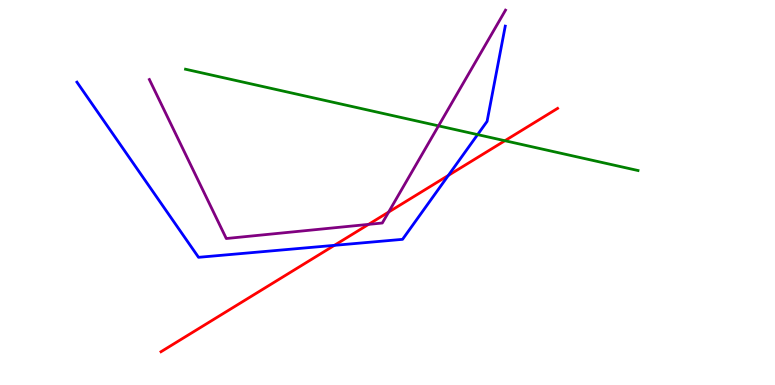[{'lines': ['blue', 'red'], 'intersections': [{'x': 4.31, 'y': 3.63}, {'x': 5.79, 'y': 5.44}]}, {'lines': ['green', 'red'], 'intersections': [{'x': 6.51, 'y': 6.34}]}, {'lines': ['purple', 'red'], 'intersections': [{'x': 4.76, 'y': 4.17}, {'x': 5.01, 'y': 4.49}]}, {'lines': ['blue', 'green'], 'intersections': [{'x': 6.16, 'y': 6.5}]}, {'lines': ['blue', 'purple'], 'intersections': []}, {'lines': ['green', 'purple'], 'intersections': [{'x': 5.66, 'y': 6.73}]}]